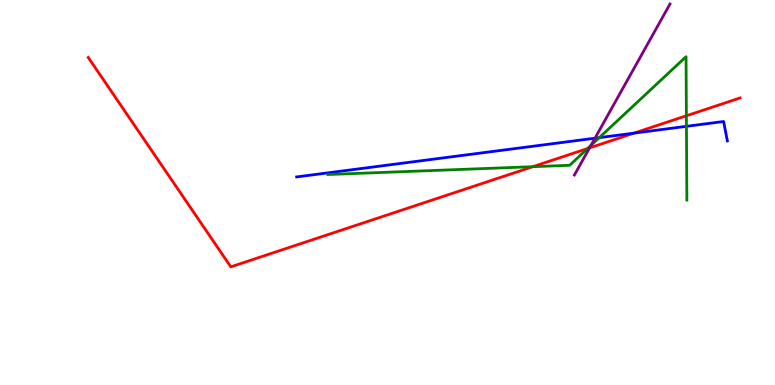[{'lines': ['blue', 'red'], 'intersections': [{'x': 8.18, 'y': 6.54}]}, {'lines': ['green', 'red'], 'intersections': [{'x': 6.88, 'y': 5.67}, {'x': 7.58, 'y': 6.14}, {'x': 8.86, 'y': 6.99}]}, {'lines': ['purple', 'red'], 'intersections': [{'x': 7.61, 'y': 6.16}]}, {'lines': ['blue', 'green'], 'intersections': [{'x': 7.73, 'y': 6.42}, {'x': 8.86, 'y': 6.72}]}, {'lines': ['blue', 'purple'], 'intersections': [{'x': 7.68, 'y': 6.41}]}, {'lines': ['green', 'purple'], 'intersections': [{'x': 7.62, 'y': 6.22}]}]